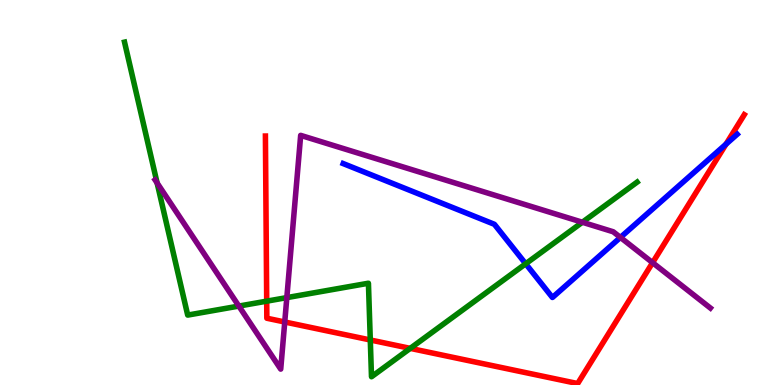[{'lines': ['blue', 'red'], 'intersections': [{'x': 9.37, 'y': 6.26}]}, {'lines': ['green', 'red'], 'intersections': [{'x': 3.44, 'y': 2.18}, {'x': 4.78, 'y': 1.17}, {'x': 5.29, 'y': 0.951}]}, {'lines': ['purple', 'red'], 'intersections': [{'x': 3.67, 'y': 1.64}, {'x': 8.42, 'y': 3.18}]}, {'lines': ['blue', 'green'], 'intersections': [{'x': 6.78, 'y': 3.15}]}, {'lines': ['blue', 'purple'], 'intersections': [{'x': 8.01, 'y': 3.83}]}, {'lines': ['green', 'purple'], 'intersections': [{'x': 2.03, 'y': 5.25}, {'x': 3.08, 'y': 2.05}, {'x': 3.7, 'y': 2.27}, {'x': 7.51, 'y': 4.23}]}]